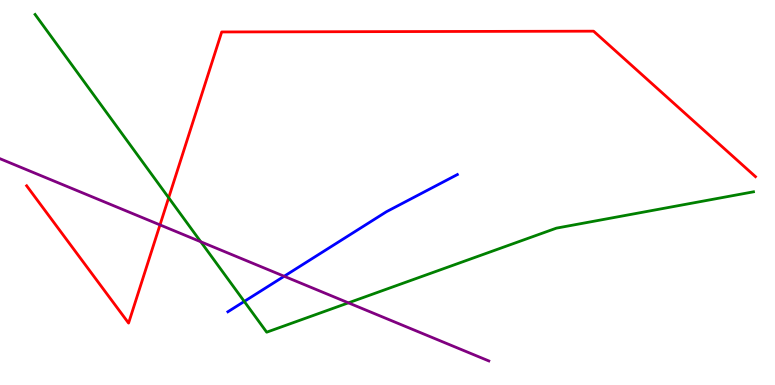[{'lines': ['blue', 'red'], 'intersections': []}, {'lines': ['green', 'red'], 'intersections': [{'x': 2.18, 'y': 4.86}]}, {'lines': ['purple', 'red'], 'intersections': [{'x': 2.06, 'y': 4.16}]}, {'lines': ['blue', 'green'], 'intersections': [{'x': 3.15, 'y': 2.17}]}, {'lines': ['blue', 'purple'], 'intersections': [{'x': 3.67, 'y': 2.82}]}, {'lines': ['green', 'purple'], 'intersections': [{'x': 2.59, 'y': 3.72}, {'x': 4.5, 'y': 2.13}]}]